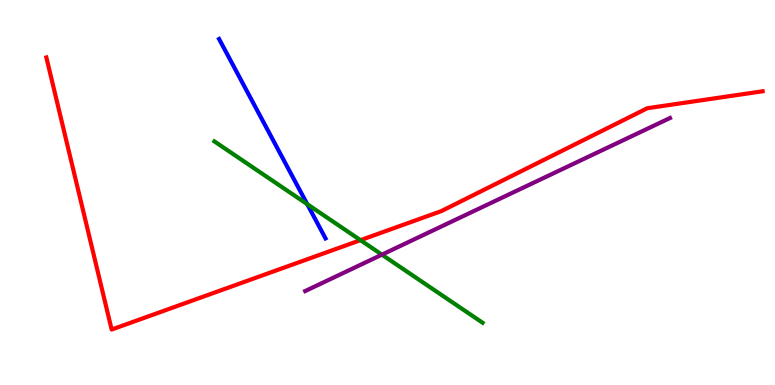[{'lines': ['blue', 'red'], 'intersections': []}, {'lines': ['green', 'red'], 'intersections': [{'x': 4.65, 'y': 3.76}]}, {'lines': ['purple', 'red'], 'intersections': []}, {'lines': ['blue', 'green'], 'intersections': [{'x': 3.96, 'y': 4.7}]}, {'lines': ['blue', 'purple'], 'intersections': []}, {'lines': ['green', 'purple'], 'intersections': [{'x': 4.93, 'y': 3.39}]}]